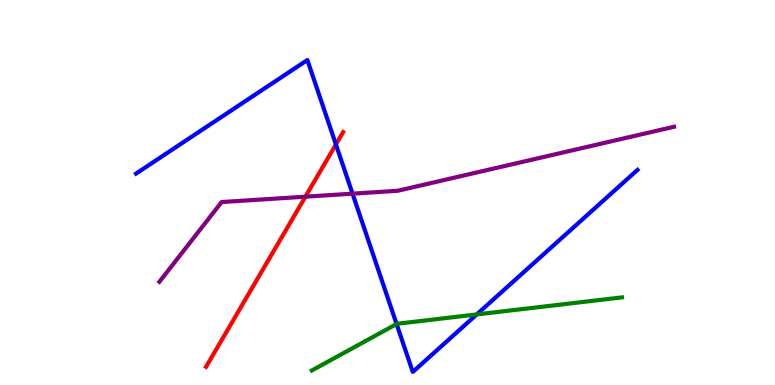[{'lines': ['blue', 'red'], 'intersections': [{'x': 4.33, 'y': 6.25}]}, {'lines': ['green', 'red'], 'intersections': []}, {'lines': ['purple', 'red'], 'intersections': [{'x': 3.94, 'y': 4.89}]}, {'lines': ['blue', 'green'], 'intersections': [{'x': 5.12, 'y': 1.58}, {'x': 6.15, 'y': 1.83}]}, {'lines': ['blue', 'purple'], 'intersections': [{'x': 4.55, 'y': 4.97}]}, {'lines': ['green', 'purple'], 'intersections': []}]